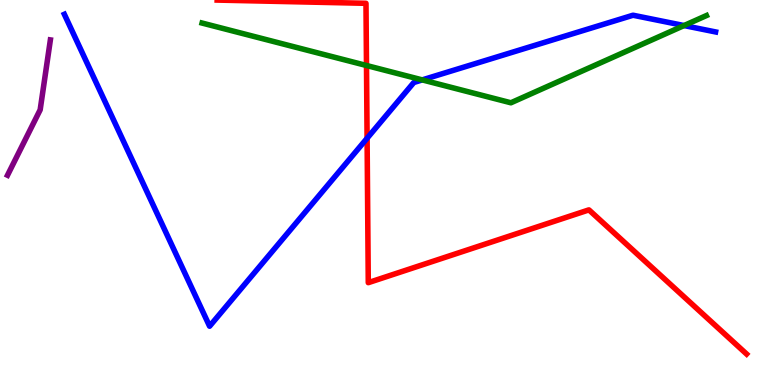[{'lines': ['blue', 'red'], 'intersections': [{'x': 4.74, 'y': 6.41}]}, {'lines': ['green', 'red'], 'intersections': [{'x': 4.73, 'y': 8.3}]}, {'lines': ['purple', 'red'], 'intersections': []}, {'lines': ['blue', 'green'], 'intersections': [{'x': 5.45, 'y': 7.92}, {'x': 8.83, 'y': 9.34}]}, {'lines': ['blue', 'purple'], 'intersections': []}, {'lines': ['green', 'purple'], 'intersections': []}]